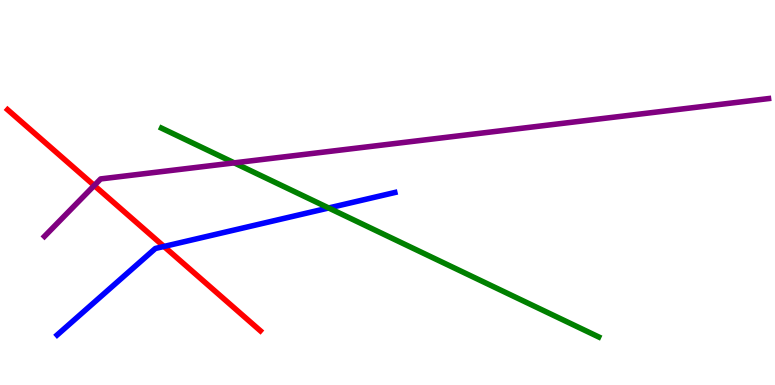[{'lines': ['blue', 'red'], 'intersections': [{'x': 2.12, 'y': 3.6}]}, {'lines': ['green', 'red'], 'intersections': []}, {'lines': ['purple', 'red'], 'intersections': [{'x': 1.22, 'y': 5.18}]}, {'lines': ['blue', 'green'], 'intersections': [{'x': 4.24, 'y': 4.6}]}, {'lines': ['blue', 'purple'], 'intersections': []}, {'lines': ['green', 'purple'], 'intersections': [{'x': 3.02, 'y': 5.77}]}]